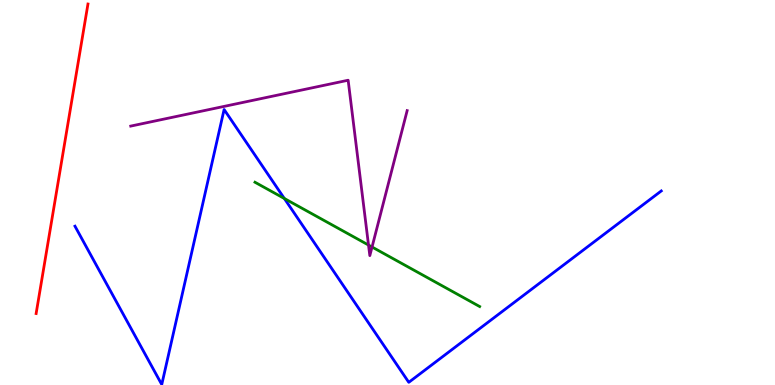[{'lines': ['blue', 'red'], 'intersections': []}, {'lines': ['green', 'red'], 'intersections': []}, {'lines': ['purple', 'red'], 'intersections': []}, {'lines': ['blue', 'green'], 'intersections': [{'x': 3.67, 'y': 4.84}]}, {'lines': ['blue', 'purple'], 'intersections': []}, {'lines': ['green', 'purple'], 'intersections': [{'x': 4.76, 'y': 3.64}, {'x': 4.8, 'y': 3.58}]}]